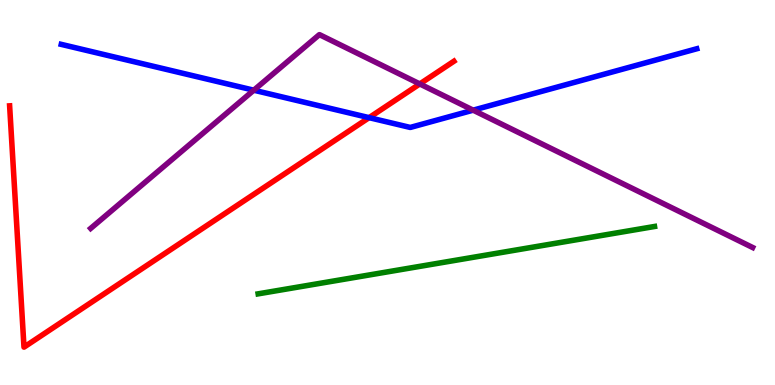[{'lines': ['blue', 'red'], 'intersections': [{'x': 4.76, 'y': 6.94}]}, {'lines': ['green', 'red'], 'intersections': []}, {'lines': ['purple', 'red'], 'intersections': [{'x': 5.42, 'y': 7.82}]}, {'lines': ['blue', 'green'], 'intersections': []}, {'lines': ['blue', 'purple'], 'intersections': [{'x': 3.27, 'y': 7.66}, {'x': 6.11, 'y': 7.14}]}, {'lines': ['green', 'purple'], 'intersections': []}]